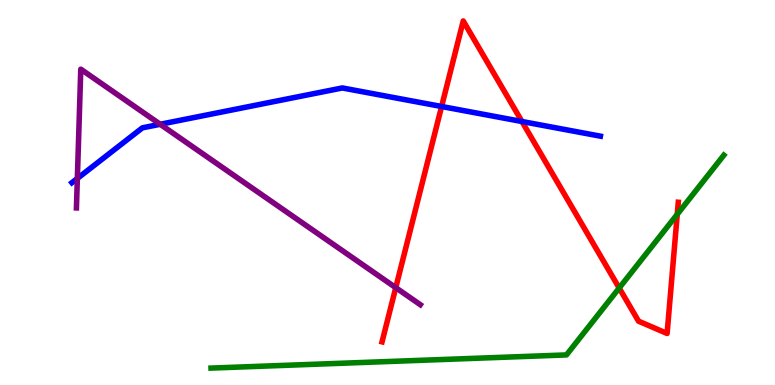[{'lines': ['blue', 'red'], 'intersections': [{'x': 5.7, 'y': 7.23}, {'x': 6.73, 'y': 6.84}]}, {'lines': ['green', 'red'], 'intersections': [{'x': 7.99, 'y': 2.52}, {'x': 8.74, 'y': 4.43}]}, {'lines': ['purple', 'red'], 'intersections': [{'x': 5.11, 'y': 2.53}]}, {'lines': ['blue', 'green'], 'intersections': []}, {'lines': ['blue', 'purple'], 'intersections': [{'x': 0.998, 'y': 5.36}, {'x': 2.07, 'y': 6.77}]}, {'lines': ['green', 'purple'], 'intersections': []}]